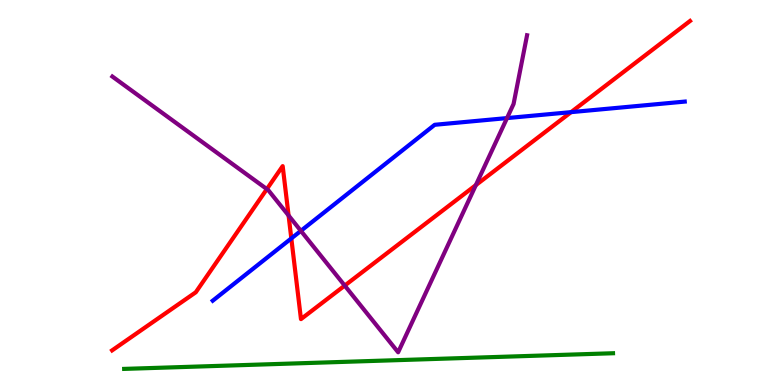[{'lines': ['blue', 'red'], 'intersections': [{'x': 3.76, 'y': 3.81}, {'x': 7.37, 'y': 7.09}]}, {'lines': ['green', 'red'], 'intersections': []}, {'lines': ['purple', 'red'], 'intersections': [{'x': 3.44, 'y': 5.09}, {'x': 3.72, 'y': 4.4}, {'x': 4.45, 'y': 2.58}, {'x': 6.14, 'y': 5.19}]}, {'lines': ['blue', 'green'], 'intersections': []}, {'lines': ['blue', 'purple'], 'intersections': [{'x': 3.88, 'y': 4.0}, {'x': 6.54, 'y': 6.93}]}, {'lines': ['green', 'purple'], 'intersections': []}]